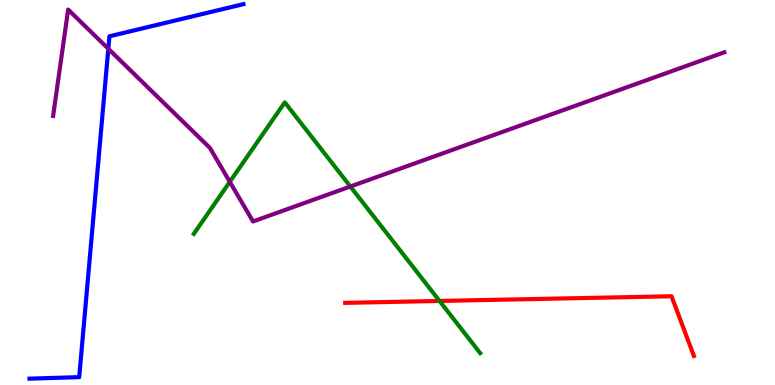[{'lines': ['blue', 'red'], 'intersections': []}, {'lines': ['green', 'red'], 'intersections': [{'x': 5.67, 'y': 2.18}]}, {'lines': ['purple', 'red'], 'intersections': []}, {'lines': ['blue', 'green'], 'intersections': []}, {'lines': ['blue', 'purple'], 'intersections': [{'x': 1.4, 'y': 8.73}]}, {'lines': ['green', 'purple'], 'intersections': [{'x': 2.97, 'y': 5.28}, {'x': 4.52, 'y': 5.16}]}]